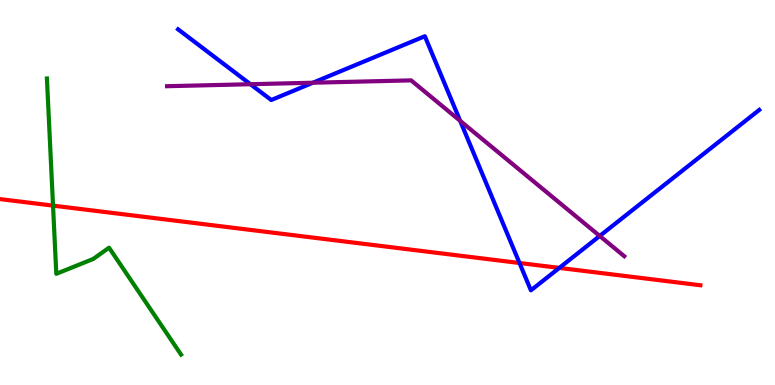[{'lines': ['blue', 'red'], 'intersections': [{'x': 6.7, 'y': 3.17}, {'x': 7.22, 'y': 3.04}]}, {'lines': ['green', 'red'], 'intersections': [{'x': 0.684, 'y': 4.66}]}, {'lines': ['purple', 'red'], 'intersections': []}, {'lines': ['blue', 'green'], 'intersections': []}, {'lines': ['blue', 'purple'], 'intersections': [{'x': 3.23, 'y': 7.81}, {'x': 4.04, 'y': 7.85}, {'x': 5.94, 'y': 6.86}, {'x': 7.74, 'y': 3.87}]}, {'lines': ['green', 'purple'], 'intersections': []}]